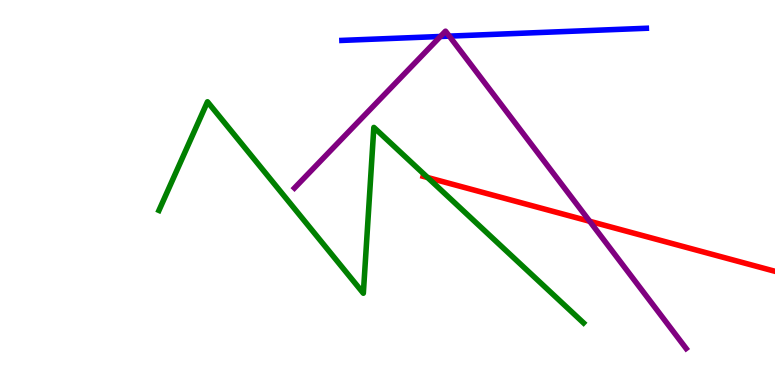[{'lines': ['blue', 'red'], 'intersections': []}, {'lines': ['green', 'red'], 'intersections': [{'x': 5.52, 'y': 5.39}]}, {'lines': ['purple', 'red'], 'intersections': [{'x': 7.61, 'y': 4.25}]}, {'lines': ['blue', 'green'], 'intersections': []}, {'lines': ['blue', 'purple'], 'intersections': [{'x': 5.68, 'y': 9.05}, {'x': 5.8, 'y': 9.06}]}, {'lines': ['green', 'purple'], 'intersections': []}]